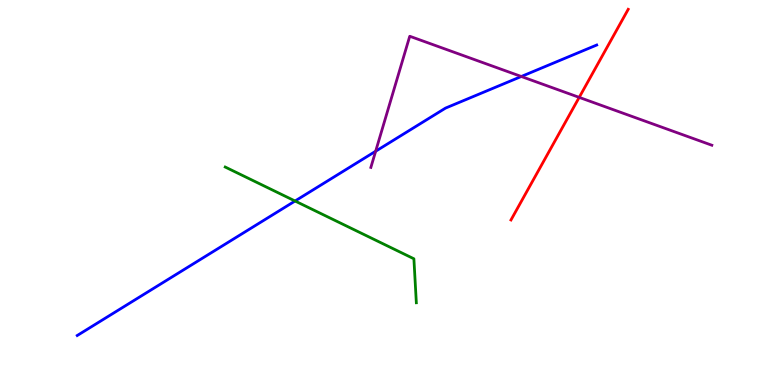[{'lines': ['blue', 'red'], 'intersections': []}, {'lines': ['green', 'red'], 'intersections': []}, {'lines': ['purple', 'red'], 'intersections': [{'x': 7.47, 'y': 7.47}]}, {'lines': ['blue', 'green'], 'intersections': [{'x': 3.81, 'y': 4.78}]}, {'lines': ['blue', 'purple'], 'intersections': [{'x': 4.85, 'y': 6.07}, {'x': 6.73, 'y': 8.01}]}, {'lines': ['green', 'purple'], 'intersections': []}]